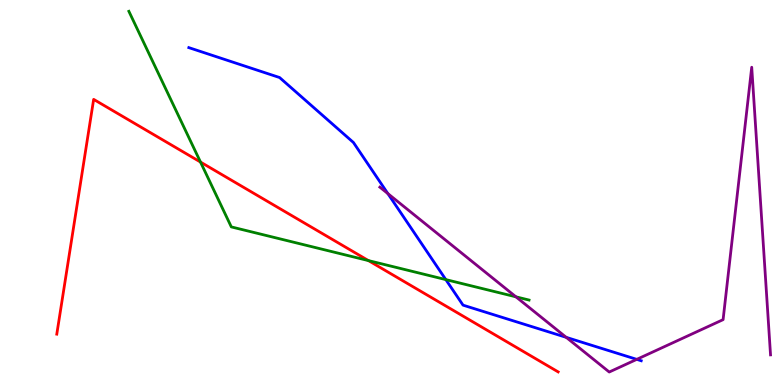[{'lines': ['blue', 'red'], 'intersections': []}, {'lines': ['green', 'red'], 'intersections': [{'x': 2.59, 'y': 5.79}, {'x': 4.75, 'y': 3.23}]}, {'lines': ['purple', 'red'], 'intersections': []}, {'lines': ['blue', 'green'], 'intersections': [{'x': 5.75, 'y': 2.74}]}, {'lines': ['blue', 'purple'], 'intersections': [{'x': 5.0, 'y': 4.97}, {'x': 7.31, 'y': 1.24}, {'x': 8.22, 'y': 0.666}]}, {'lines': ['green', 'purple'], 'intersections': [{'x': 6.66, 'y': 2.29}]}]